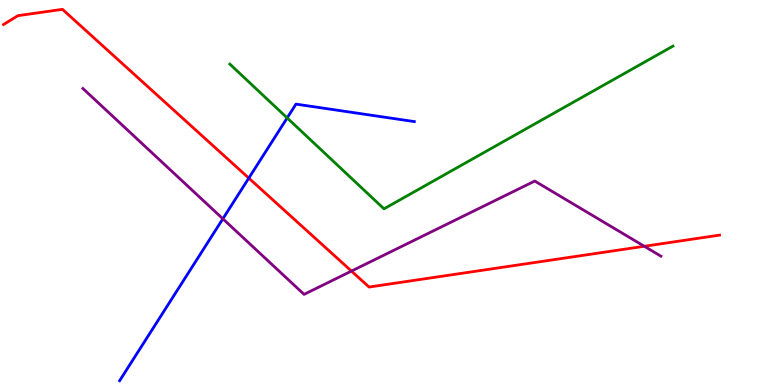[{'lines': ['blue', 'red'], 'intersections': [{'x': 3.21, 'y': 5.37}]}, {'lines': ['green', 'red'], 'intersections': []}, {'lines': ['purple', 'red'], 'intersections': [{'x': 4.53, 'y': 2.96}, {'x': 8.31, 'y': 3.6}]}, {'lines': ['blue', 'green'], 'intersections': [{'x': 3.71, 'y': 6.94}]}, {'lines': ['blue', 'purple'], 'intersections': [{'x': 2.88, 'y': 4.32}]}, {'lines': ['green', 'purple'], 'intersections': []}]